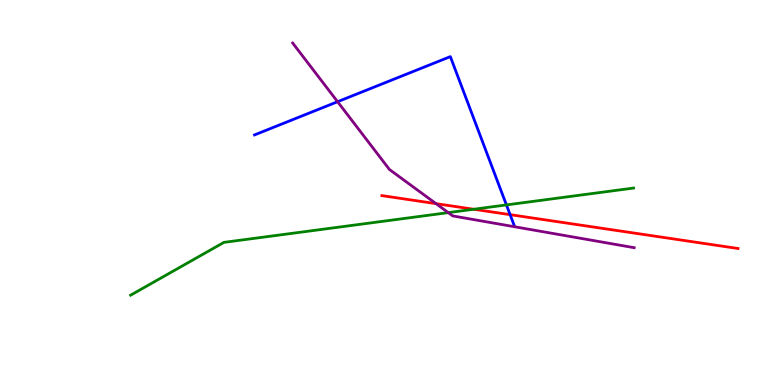[{'lines': ['blue', 'red'], 'intersections': [{'x': 6.58, 'y': 4.42}]}, {'lines': ['green', 'red'], 'intersections': [{'x': 6.11, 'y': 4.56}]}, {'lines': ['purple', 'red'], 'intersections': [{'x': 5.63, 'y': 4.71}]}, {'lines': ['blue', 'green'], 'intersections': [{'x': 6.53, 'y': 4.68}]}, {'lines': ['blue', 'purple'], 'intersections': [{'x': 4.36, 'y': 7.36}]}, {'lines': ['green', 'purple'], 'intersections': [{'x': 5.78, 'y': 4.48}]}]